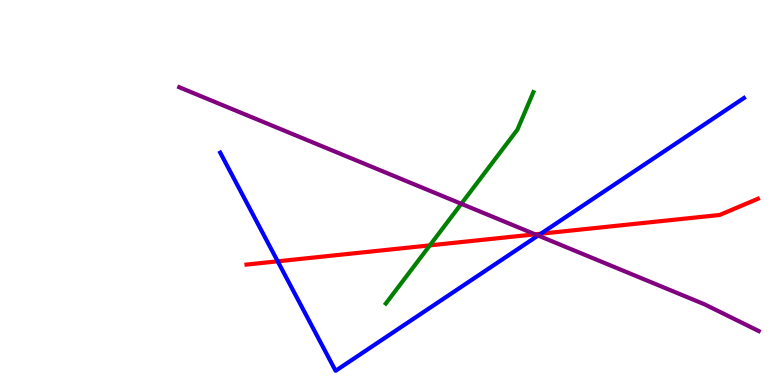[{'lines': ['blue', 'red'], 'intersections': [{'x': 3.58, 'y': 3.21}, {'x': 6.98, 'y': 3.93}]}, {'lines': ['green', 'red'], 'intersections': [{'x': 5.55, 'y': 3.63}]}, {'lines': ['purple', 'red'], 'intersections': [{'x': 6.91, 'y': 3.91}]}, {'lines': ['blue', 'green'], 'intersections': []}, {'lines': ['blue', 'purple'], 'intersections': [{'x': 6.94, 'y': 3.88}]}, {'lines': ['green', 'purple'], 'intersections': [{'x': 5.95, 'y': 4.71}]}]